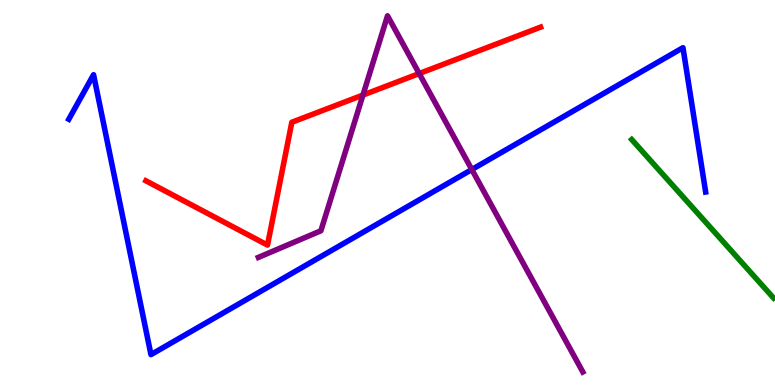[{'lines': ['blue', 'red'], 'intersections': []}, {'lines': ['green', 'red'], 'intersections': []}, {'lines': ['purple', 'red'], 'intersections': [{'x': 4.68, 'y': 7.53}, {'x': 5.41, 'y': 8.09}]}, {'lines': ['blue', 'green'], 'intersections': []}, {'lines': ['blue', 'purple'], 'intersections': [{'x': 6.09, 'y': 5.6}]}, {'lines': ['green', 'purple'], 'intersections': []}]